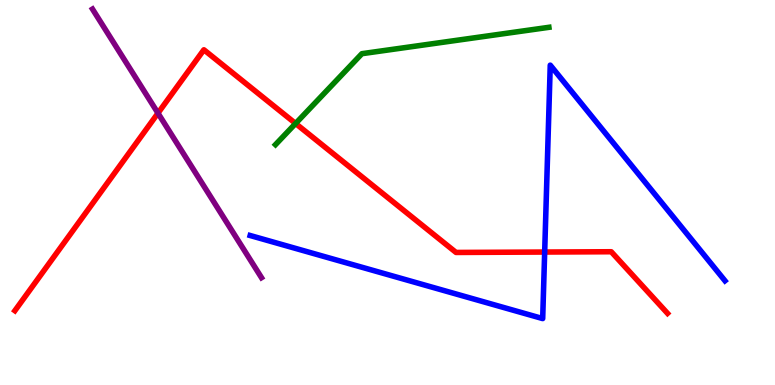[{'lines': ['blue', 'red'], 'intersections': [{'x': 7.03, 'y': 3.45}]}, {'lines': ['green', 'red'], 'intersections': [{'x': 3.81, 'y': 6.79}]}, {'lines': ['purple', 'red'], 'intersections': [{'x': 2.04, 'y': 7.06}]}, {'lines': ['blue', 'green'], 'intersections': []}, {'lines': ['blue', 'purple'], 'intersections': []}, {'lines': ['green', 'purple'], 'intersections': []}]